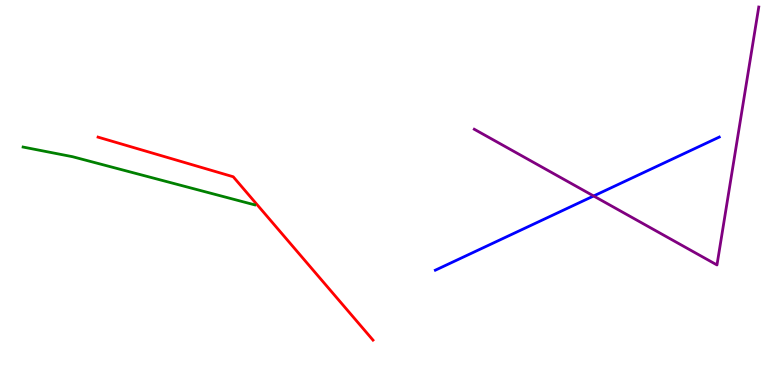[{'lines': ['blue', 'red'], 'intersections': []}, {'lines': ['green', 'red'], 'intersections': []}, {'lines': ['purple', 'red'], 'intersections': []}, {'lines': ['blue', 'green'], 'intersections': []}, {'lines': ['blue', 'purple'], 'intersections': [{'x': 7.66, 'y': 4.91}]}, {'lines': ['green', 'purple'], 'intersections': []}]